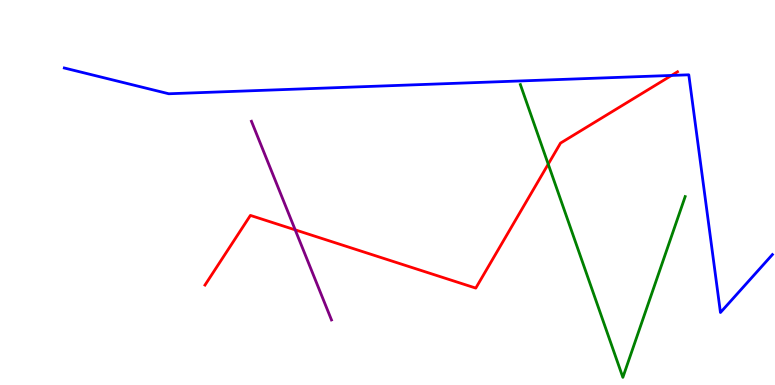[{'lines': ['blue', 'red'], 'intersections': [{'x': 8.67, 'y': 8.04}]}, {'lines': ['green', 'red'], 'intersections': [{'x': 7.07, 'y': 5.74}]}, {'lines': ['purple', 'red'], 'intersections': [{'x': 3.81, 'y': 4.03}]}, {'lines': ['blue', 'green'], 'intersections': []}, {'lines': ['blue', 'purple'], 'intersections': []}, {'lines': ['green', 'purple'], 'intersections': []}]